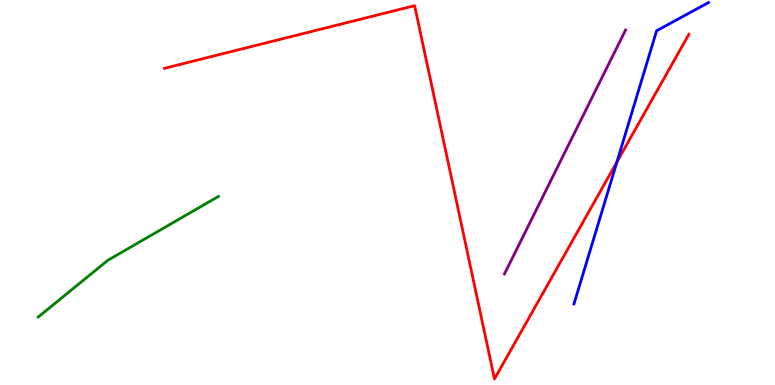[{'lines': ['blue', 'red'], 'intersections': [{'x': 7.96, 'y': 5.79}]}, {'lines': ['green', 'red'], 'intersections': []}, {'lines': ['purple', 'red'], 'intersections': []}, {'lines': ['blue', 'green'], 'intersections': []}, {'lines': ['blue', 'purple'], 'intersections': []}, {'lines': ['green', 'purple'], 'intersections': []}]